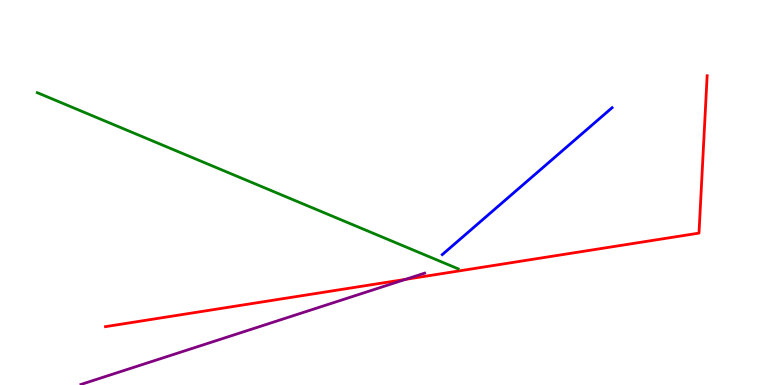[{'lines': ['blue', 'red'], 'intersections': []}, {'lines': ['green', 'red'], 'intersections': []}, {'lines': ['purple', 'red'], 'intersections': [{'x': 5.23, 'y': 2.74}]}, {'lines': ['blue', 'green'], 'intersections': []}, {'lines': ['blue', 'purple'], 'intersections': []}, {'lines': ['green', 'purple'], 'intersections': []}]